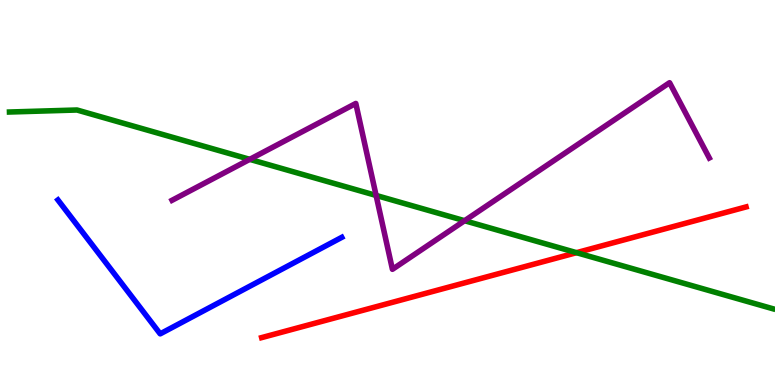[{'lines': ['blue', 'red'], 'intersections': []}, {'lines': ['green', 'red'], 'intersections': [{'x': 7.44, 'y': 3.44}]}, {'lines': ['purple', 'red'], 'intersections': []}, {'lines': ['blue', 'green'], 'intersections': []}, {'lines': ['blue', 'purple'], 'intersections': []}, {'lines': ['green', 'purple'], 'intersections': [{'x': 3.22, 'y': 5.86}, {'x': 4.85, 'y': 4.92}, {'x': 5.99, 'y': 4.27}]}]